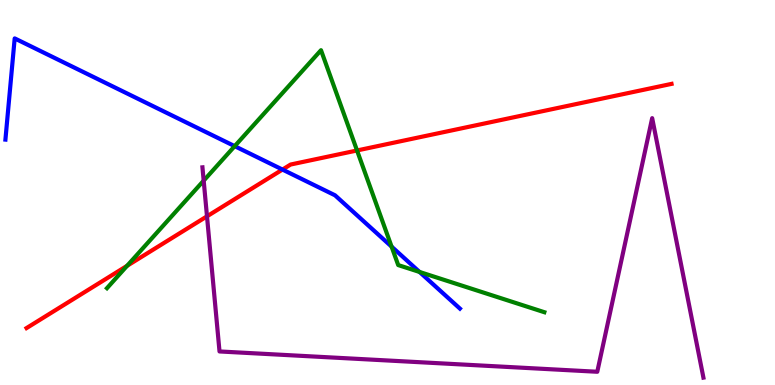[{'lines': ['blue', 'red'], 'intersections': [{'x': 3.64, 'y': 5.6}]}, {'lines': ['green', 'red'], 'intersections': [{'x': 1.64, 'y': 3.1}, {'x': 4.61, 'y': 6.09}]}, {'lines': ['purple', 'red'], 'intersections': [{'x': 2.67, 'y': 4.38}]}, {'lines': ['blue', 'green'], 'intersections': [{'x': 3.03, 'y': 6.2}, {'x': 5.05, 'y': 3.59}, {'x': 5.41, 'y': 2.94}]}, {'lines': ['blue', 'purple'], 'intersections': []}, {'lines': ['green', 'purple'], 'intersections': [{'x': 2.63, 'y': 5.31}]}]